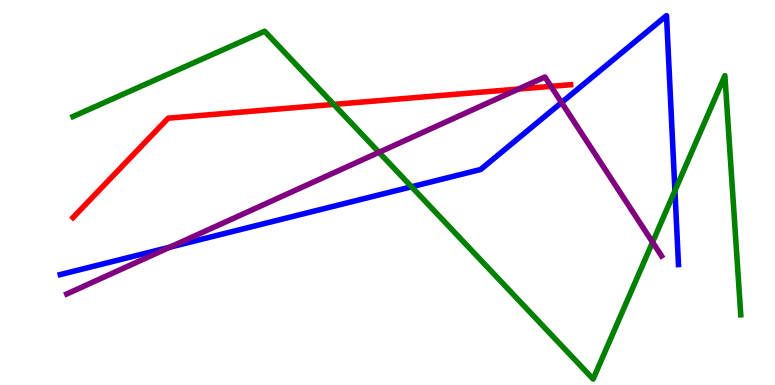[{'lines': ['blue', 'red'], 'intersections': []}, {'lines': ['green', 'red'], 'intersections': [{'x': 4.31, 'y': 7.29}]}, {'lines': ['purple', 'red'], 'intersections': [{'x': 6.69, 'y': 7.69}, {'x': 7.11, 'y': 7.76}]}, {'lines': ['blue', 'green'], 'intersections': [{'x': 5.31, 'y': 5.15}, {'x': 8.71, 'y': 5.05}]}, {'lines': ['blue', 'purple'], 'intersections': [{'x': 2.19, 'y': 3.58}, {'x': 7.25, 'y': 7.34}]}, {'lines': ['green', 'purple'], 'intersections': [{'x': 4.89, 'y': 6.04}, {'x': 8.42, 'y': 3.71}]}]